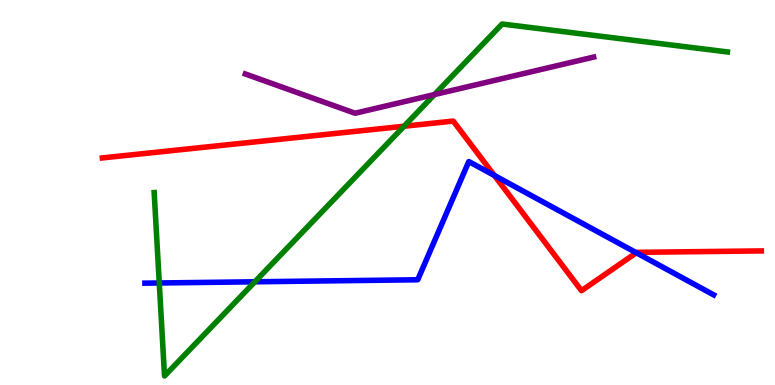[{'lines': ['blue', 'red'], 'intersections': [{'x': 6.38, 'y': 5.44}, {'x': 8.21, 'y': 3.43}]}, {'lines': ['green', 'red'], 'intersections': [{'x': 5.21, 'y': 6.72}]}, {'lines': ['purple', 'red'], 'intersections': []}, {'lines': ['blue', 'green'], 'intersections': [{'x': 2.06, 'y': 2.65}, {'x': 3.29, 'y': 2.68}]}, {'lines': ['blue', 'purple'], 'intersections': []}, {'lines': ['green', 'purple'], 'intersections': [{'x': 5.61, 'y': 7.54}]}]